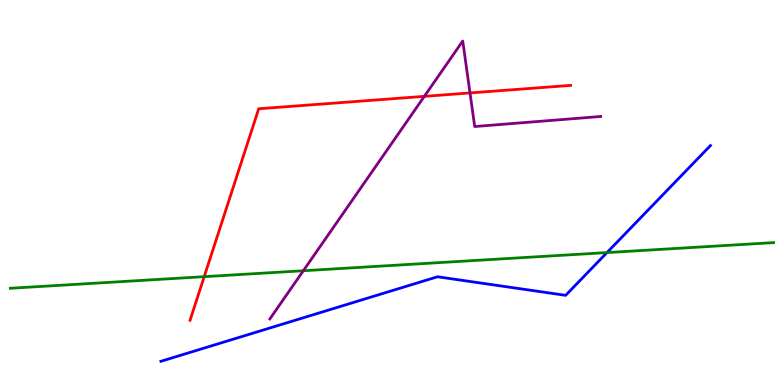[{'lines': ['blue', 'red'], 'intersections': []}, {'lines': ['green', 'red'], 'intersections': [{'x': 2.63, 'y': 2.81}]}, {'lines': ['purple', 'red'], 'intersections': [{'x': 5.48, 'y': 7.5}, {'x': 6.06, 'y': 7.59}]}, {'lines': ['blue', 'green'], 'intersections': [{'x': 7.83, 'y': 3.44}]}, {'lines': ['blue', 'purple'], 'intersections': []}, {'lines': ['green', 'purple'], 'intersections': [{'x': 3.91, 'y': 2.97}]}]